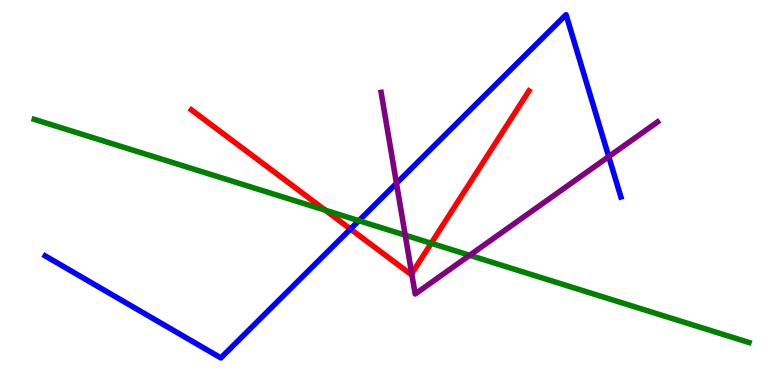[{'lines': ['blue', 'red'], 'intersections': [{'x': 4.52, 'y': 4.05}]}, {'lines': ['green', 'red'], 'intersections': [{'x': 4.2, 'y': 4.54}, {'x': 5.56, 'y': 3.68}]}, {'lines': ['purple', 'red'], 'intersections': [{'x': 5.31, 'y': 2.89}]}, {'lines': ['blue', 'green'], 'intersections': [{'x': 4.63, 'y': 4.27}]}, {'lines': ['blue', 'purple'], 'intersections': [{'x': 5.12, 'y': 5.24}, {'x': 7.85, 'y': 5.93}]}, {'lines': ['green', 'purple'], 'intersections': [{'x': 5.23, 'y': 3.89}, {'x': 6.06, 'y': 3.37}]}]